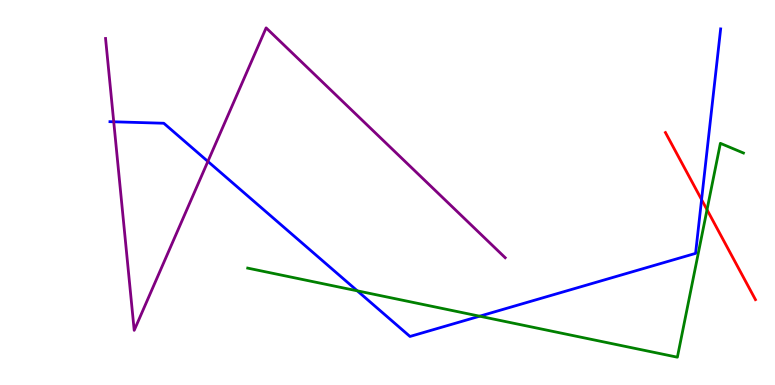[{'lines': ['blue', 'red'], 'intersections': [{'x': 9.05, 'y': 4.81}]}, {'lines': ['green', 'red'], 'intersections': [{'x': 9.12, 'y': 4.55}]}, {'lines': ['purple', 'red'], 'intersections': []}, {'lines': ['blue', 'green'], 'intersections': [{'x': 4.61, 'y': 2.45}, {'x': 6.19, 'y': 1.79}]}, {'lines': ['blue', 'purple'], 'intersections': [{'x': 1.47, 'y': 6.84}, {'x': 2.68, 'y': 5.81}]}, {'lines': ['green', 'purple'], 'intersections': []}]